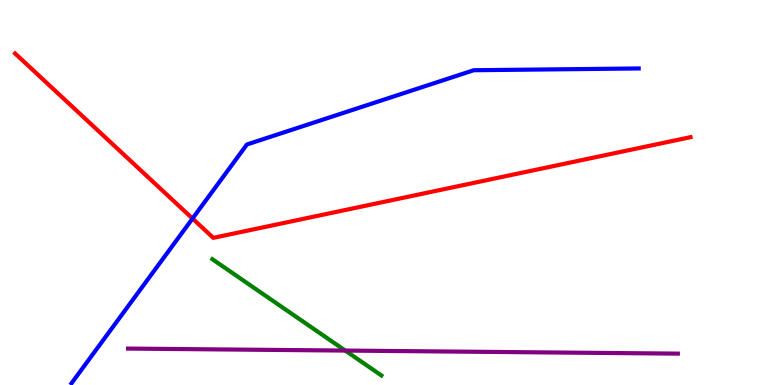[{'lines': ['blue', 'red'], 'intersections': [{'x': 2.48, 'y': 4.32}]}, {'lines': ['green', 'red'], 'intersections': []}, {'lines': ['purple', 'red'], 'intersections': []}, {'lines': ['blue', 'green'], 'intersections': []}, {'lines': ['blue', 'purple'], 'intersections': []}, {'lines': ['green', 'purple'], 'intersections': [{'x': 4.45, 'y': 0.894}]}]